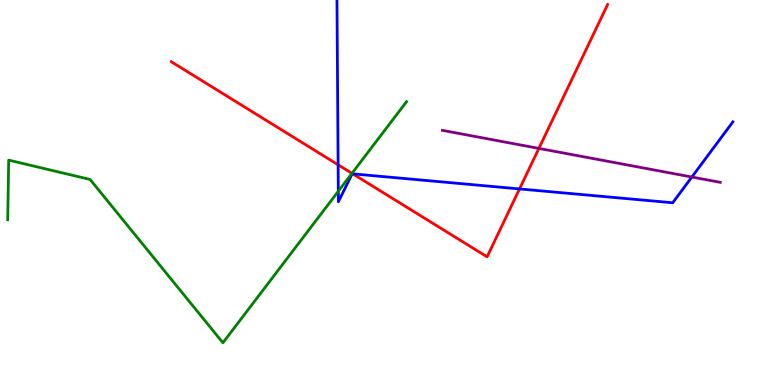[{'lines': ['blue', 'red'], 'intersections': [{'x': 4.36, 'y': 5.72}, {'x': 4.55, 'y': 5.48}, {'x': 6.7, 'y': 5.09}]}, {'lines': ['green', 'red'], 'intersections': [{'x': 4.54, 'y': 5.5}]}, {'lines': ['purple', 'red'], 'intersections': [{'x': 6.95, 'y': 6.15}]}, {'lines': ['blue', 'green'], 'intersections': [{'x': 4.37, 'y': 5.03}]}, {'lines': ['blue', 'purple'], 'intersections': [{'x': 8.93, 'y': 5.4}]}, {'lines': ['green', 'purple'], 'intersections': []}]